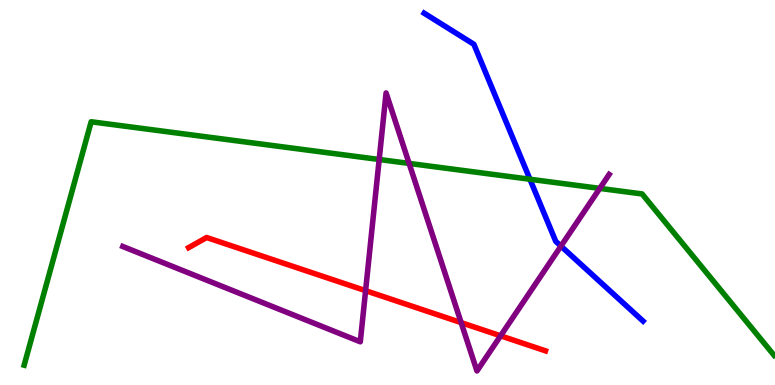[{'lines': ['blue', 'red'], 'intersections': []}, {'lines': ['green', 'red'], 'intersections': []}, {'lines': ['purple', 'red'], 'intersections': [{'x': 4.72, 'y': 2.45}, {'x': 5.95, 'y': 1.62}, {'x': 6.46, 'y': 1.28}]}, {'lines': ['blue', 'green'], 'intersections': [{'x': 6.84, 'y': 5.34}]}, {'lines': ['blue', 'purple'], 'intersections': [{'x': 7.24, 'y': 3.61}]}, {'lines': ['green', 'purple'], 'intersections': [{'x': 4.89, 'y': 5.86}, {'x': 5.28, 'y': 5.76}, {'x': 7.74, 'y': 5.11}]}]